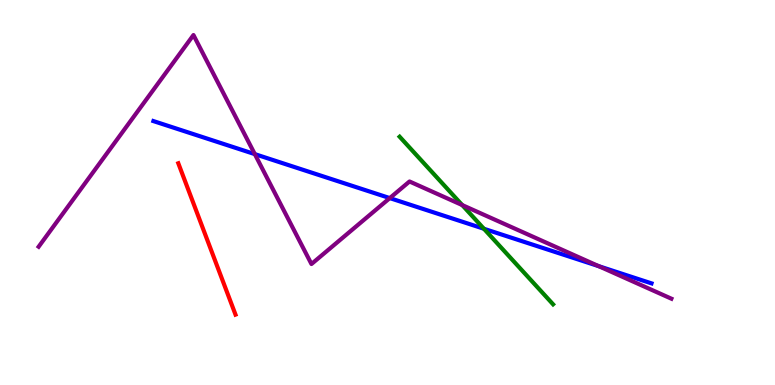[{'lines': ['blue', 'red'], 'intersections': []}, {'lines': ['green', 'red'], 'intersections': []}, {'lines': ['purple', 'red'], 'intersections': []}, {'lines': ['blue', 'green'], 'intersections': [{'x': 6.24, 'y': 4.06}]}, {'lines': ['blue', 'purple'], 'intersections': [{'x': 3.29, 'y': 6.0}, {'x': 5.03, 'y': 4.85}, {'x': 7.73, 'y': 3.09}]}, {'lines': ['green', 'purple'], 'intersections': [{'x': 5.96, 'y': 4.67}]}]